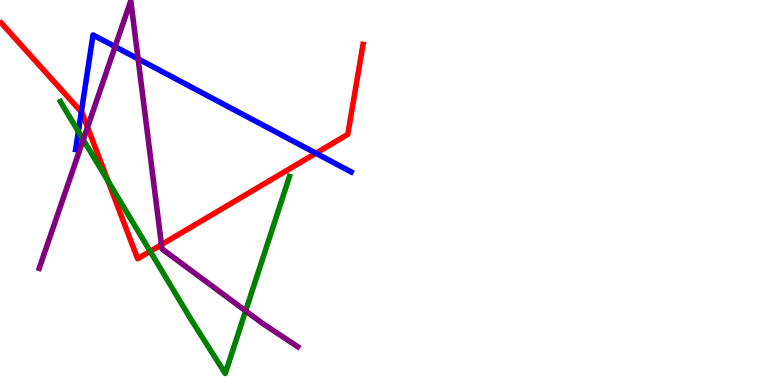[{'lines': ['blue', 'red'], 'intersections': [{'x': 1.05, 'y': 7.09}, {'x': 4.08, 'y': 6.02}]}, {'lines': ['green', 'red'], 'intersections': [{'x': 1.39, 'y': 5.3}, {'x': 1.94, 'y': 3.47}]}, {'lines': ['purple', 'red'], 'intersections': [{'x': 1.13, 'y': 6.7}, {'x': 2.08, 'y': 3.65}]}, {'lines': ['blue', 'green'], 'intersections': [{'x': 1.01, 'y': 6.58}]}, {'lines': ['blue', 'purple'], 'intersections': [{'x': 1.49, 'y': 8.79}, {'x': 1.78, 'y': 8.47}]}, {'lines': ['green', 'purple'], 'intersections': [{'x': 1.07, 'y': 6.37}, {'x': 3.17, 'y': 1.92}]}]